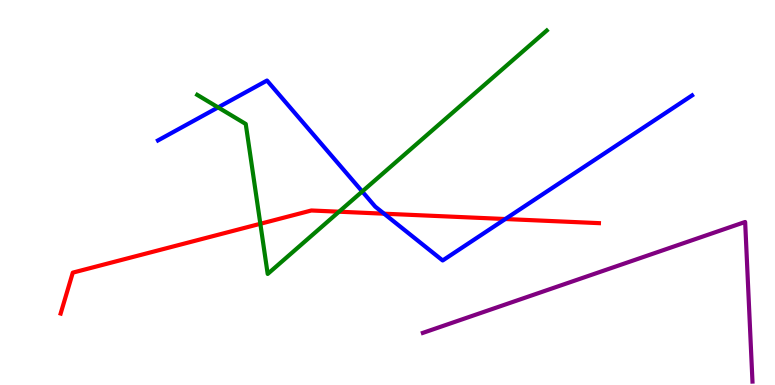[{'lines': ['blue', 'red'], 'intersections': [{'x': 4.96, 'y': 4.45}, {'x': 6.52, 'y': 4.31}]}, {'lines': ['green', 'red'], 'intersections': [{'x': 3.36, 'y': 4.19}, {'x': 4.37, 'y': 4.5}]}, {'lines': ['purple', 'red'], 'intersections': []}, {'lines': ['blue', 'green'], 'intersections': [{'x': 2.81, 'y': 7.21}, {'x': 4.67, 'y': 5.03}]}, {'lines': ['blue', 'purple'], 'intersections': []}, {'lines': ['green', 'purple'], 'intersections': []}]